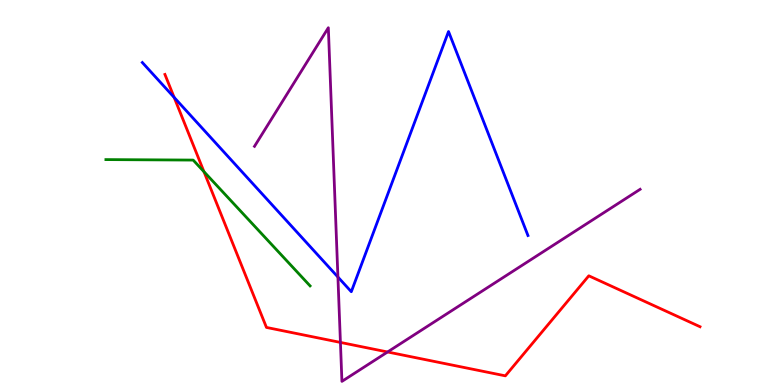[{'lines': ['blue', 'red'], 'intersections': [{'x': 2.25, 'y': 7.47}]}, {'lines': ['green', 'red'], 'intersections': [{'x': 2.63, 'y': 5.54}]}, {'lines': ['purple', 'red'], 'intersections': [{'x': 4.39, 'y': 1.11}, {'x': 5.0, 'y': 0.858}]}, {'lines': ['blue', 'green'], 'intersections': []}, {'lines': ['blue', 'purple'], 'intersections': [{'x': 4.36, 'y': 2.8}]}, {'lines': ['green', 'purple'], 'intersections': []}]